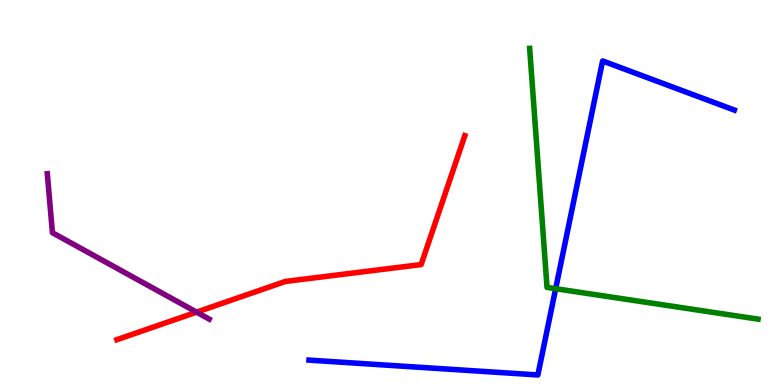[{'lines': ['blue', 'red'], 'intersections': []}, {'lines': ['green', 'red'], 'intersections': []}, {'lines': ['purple', 'red'], 'intersections': [{'x': 2.54, 'y': 1.89}]}, {'lines': ['blue', 'green'], 'intersections': [{'x': 7.17, 'y': 2.5}]}, {'lines': ['blue', 'purple'], 'intersections': []}, {'lines': ['green', 'purple'], 'intersections': []}]